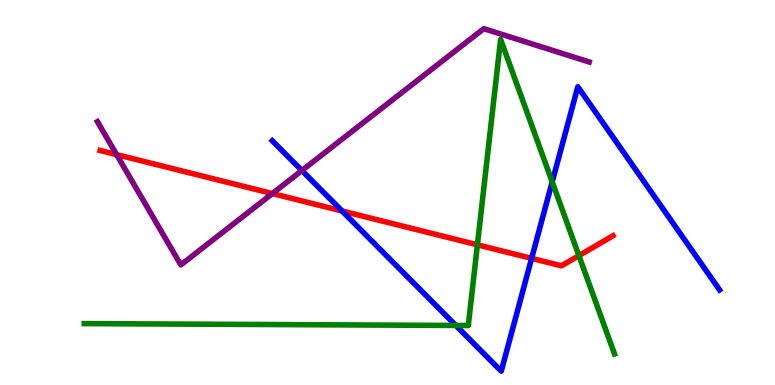[{'lines': ['blue', 'red'], 'intersections': [{'x': 4.41, 'y': 4.52}, {'x': 6.86, 'y': 3.29}]}, {'lines': ['green', 'red'], 'intersections': [{'x': 6.16, 'y': 3.64}, {'x': 7.47, 'y': 3.36}]}, {'lines': ['purple', 'red'], 'intersections': [{'x': 1.5, 'y': 5.98}, {'x': 3.51, 'y': 4.97}]}, {'lines': ['blue', 'green'], 'intersections': [{'x': 5.88, 'y': 1.55}, {'x': 7.13, 'y': 5.28}]}, {'lines': ['blue', 'purple'], 'intersections': [{'x': 3.9, 'y': 5.57}]}, {'lines': ['green', 'purple'], 'intersections': []}]